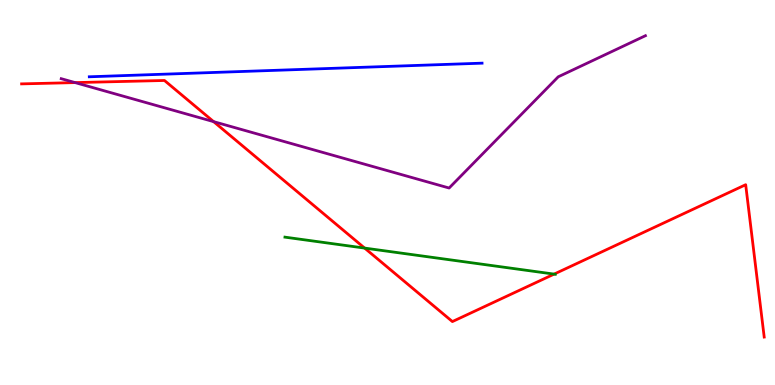[{'lines': ['blue', 'red'], 'intersections': []}, {'lines': ['green', 'red'], 'intersections': [{'x': 4.7, 'y': 3.56}, {'x': 7.15, 'y': 2.88}]}, {'lines': ['purple', 'red'], 'intersections': [{'x': 0.969, 'y': 7.85}, {'x': 2.76, 'y': 6.84}]}, {'lines': ['blue', 'green'], 'intersections': []}, {'lines': ['blue', 'purple'], 'intersections': []}, {'lines': ['green', 'purple'], 'intersections': []}]